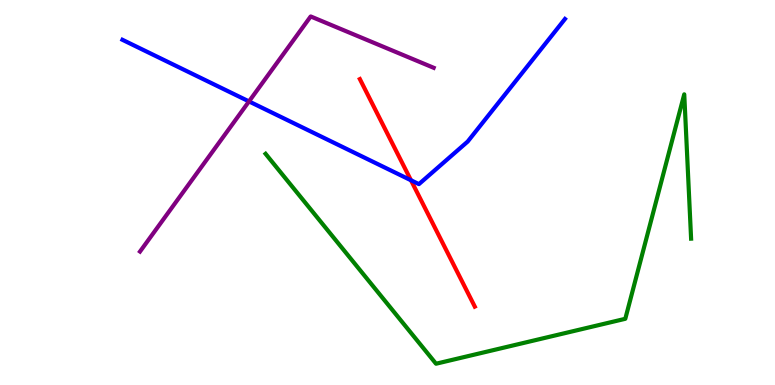[{'lines': ['blue', 'red'], 'intersections': [{'x': 5.3, 'y': 5.32}]}, {'lines': ['green', 'red'], 'intersections': []}, {'lines': ['purple', 'red'], 'intersections': []}, {'lines': ['blue', 'green'], 'intersections': []}, {'lines': ['blue', 'purple'], 'intersections': [{'x': 3.21, 'y': 7.37}]}, {'lines': ['green', 'purple'], 'intersections': []}]